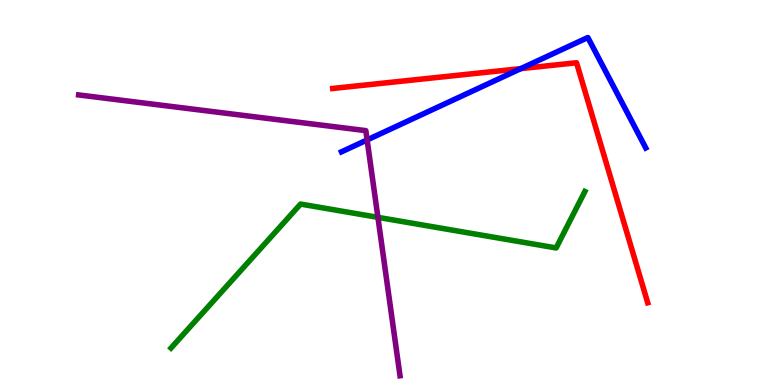[{'lines': ['blue', 'red'], 'intersections': [{'x': 6.72, 'y': 8.22}]}, {'lines': ['green', 'red'], 'intersections': []}, {'lines': ['purple', 'red'], 'intersections': []}, {'lines': ['blue', 'green'], 'intersections': []}, {'lines': ['blue', 'purple'], 'intersections': [{'x': 4.74, 'y': 6.37}]}, {'lines': ['green', 'purple'], 'intersections': [{'x': 4.88, 'y': 4.35}]}]